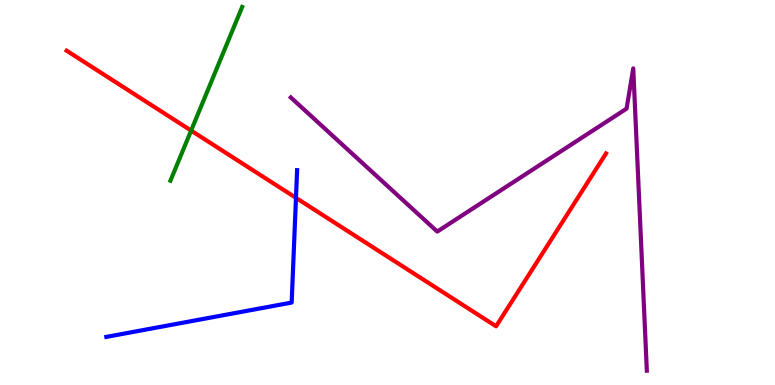[{'lines': ['blue', 'red'], 'intersections': [{'x': 3.82, 'y': 4.86}]}, {'lines': ['green', 'red'], 'intersections': [{'x': 2.47, 'y': 6.61}]}, {'lines': ['purple', 'red'], 'intersections': []}, {'lines': ['blue', 'green'], 'intersections': []}, {'lines': ['blue', 'purple'], 'intersections': []}, {'lines': ['green', 'purple'], 'intersections': []}]